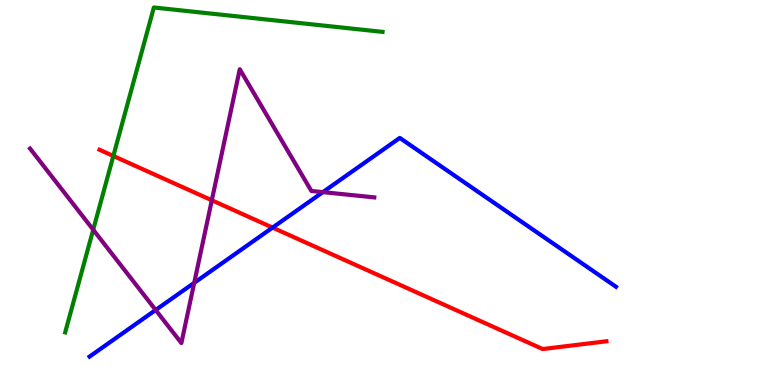[{'lines': ['blue', 'red'], 'intersections': [{'x': 3.52, 'y': 4.09}]}, {'lines': ['green', 'red'], 'intersections': [{'x': 1.46, 'y': 5.95}]}, {'lines': ['purple', 'red'], 'intersections': [{'x': 2.73, 'y': 4.8}]}, {'lines': ['blue', 'green'], 'intersections': []}, {'lines': ['blue', 'purple'], 'intersections': [{'x': 2.01, 'y': 1.95}, {'x': 2.51, 'y': 2.65}, {'x': 4.17, 'y': 5.01}]}, {'lines': ['green', 'purple'], 'intersections': [{'x': 1.2, 'y': 4.03}]}]